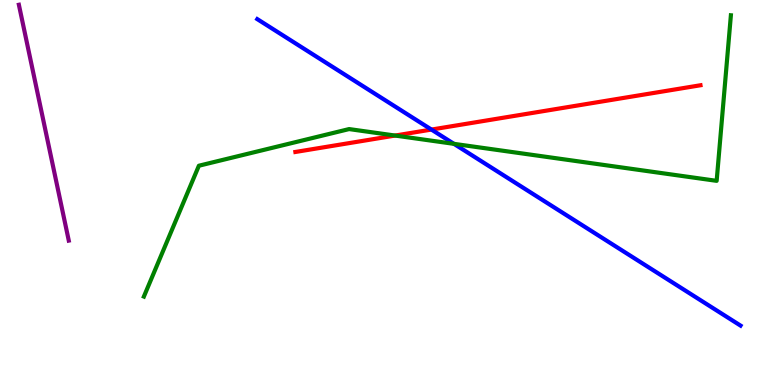[{'lines': ['blue', 'red'], 'intersections': [{'x': 5.57, 'y': 6.63}]}, {'lines': ['green', 'red'], 'intersections': [{'x': 5.1, 'y': 6.48}]}, {'lines': ['purple', 'red'], 'intersections': []}, {'lines': ['blue', 'green'], 'intersections': [{'x': 5.86, 'y': 6.26}]}, {'lines': ['blue', 'purple'], 'intersections': []}, {'lines': ['green', 'purple'], 'intersections': []}]